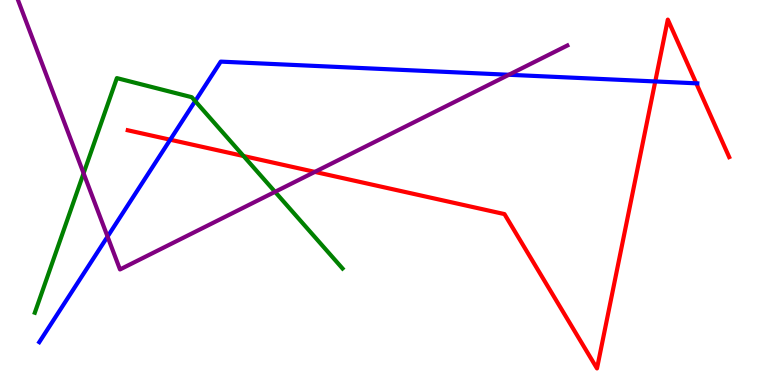[{'lines': ['blue', 'red'], 'intersections': [{'x': 2.2, 'y': 6.37}, {'x': 8.45, 'y': 7.88}, {'x': 8.98, 'y': 7.84}]}, {'lines': ['green', 'red'], 'intersections': [{'x': 3.14, 'y': 5.95}]}, {'lines': ['purple', 'red'], 'intersections': [{'x': 4.06, 'y': 5.54}]}, {'lines': ['blue', 'green'], 'intersections': [{'x': 2.52, 'y': 7.37}]}, {'lines': ['blue', 'purple'], 'intersections': [{'x': 1.39, 'y': 3.85}, {'x': 6.57, 'y': 8.06}]}, {'lines': ['green', 'purple'], 'intersections': [{'x': 1.08, 'y': 5.5}, {'x': 3.55, 'y': 5.02}]}]